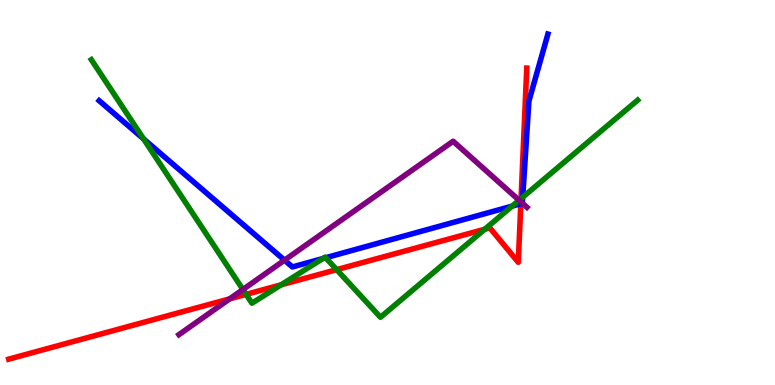[{'lines': ['blue', 'red'], 'intersections': [{'x': 6.72, 'y': 4.71}]}, {'lines': ['green', 'red'], 'intersections': [{'x': 3.18, 'y': 2.35}, {'x': 3.63, 'y': 2.6}, {'x': 4.34, 'y': 3.0}, {'x': 6.25, 'y': 4.05}, {'x': 6.72, 'y': 4.84}]}, {'lines': ['purple', 'red'], 'intersections': [{'x': 2.96, 'y': 2.24}, {'x': 6.72, 'y': 4.76}]}, {'lines': ['blue', 'green'], 'intersections': [{'x': 1.85, 'y': 6.39}, {'x': 4.17, 'y': 3.29}, {'x': 4.2, 'y': 3.31}, {'x': 6.61, 'y': 4.65}, {'x': 6.74, 'y': 4.88}]}, {'lines': ['blue', 'purple'], 'intersections': [{'x': 3.67, 'y': 3.24}, {'x': 6.74, 'y': 4.72}]}, {'lines': ['green', 'purple'], 'intersections': [{'x': 3.13, 'y': 2.48}, {'x': 6.7, 'y': 4.8}]}]